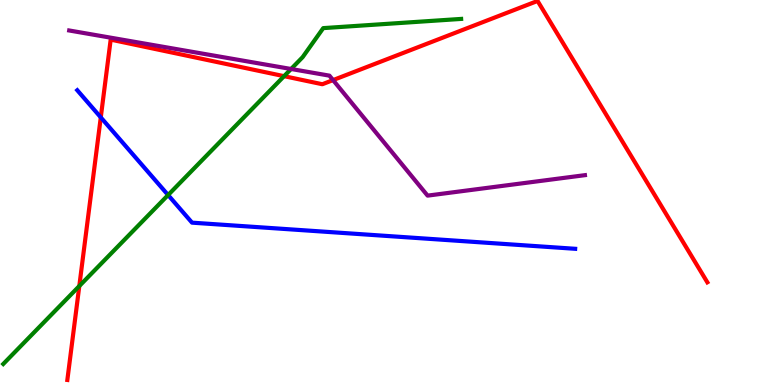[{'lines': ['blue', 'red'], 'intersections': [{'x': 1.3, 'y': 6.95}]}, {'lines': ['green', 'red'], 'intersections': [{'x': 1.02, 'y': 2.57}, {'x': 3.67, 'y': 8.02}]}, {'lines': ['purple', 'red'], 'intersections': [{'x': 4.3, 'y': 7.92}]}, {'lines': ['blue', 'green'], 'intersections': [{'x': 2.17, 'y': 4.93}]}, {'lines': ['blue', 'purple'], 'intersections': []}, {'lines': ['green', 'purple'], 'intersections': [{'x': 3.76, 'y': 8.21}]}]